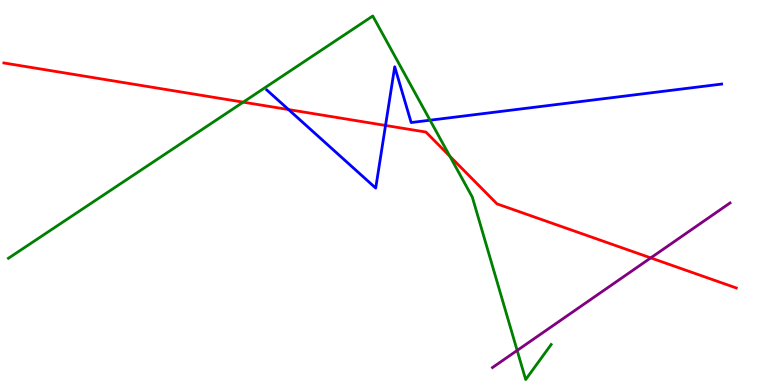[{'lines': ['blue', 'red'], 'intersections': [{'x': 3.72, 'y': 7.15}, {'x': 4.97, 'y': 6.74}]}, {'lines': ['green', 'red'], 'intersections': [{'x': 3.14, 'y': 7.35}, {'x': 5.8, 'y': 5.94}]}, {'lines': ['purple', 'red'], 'intersections': [{'x': 8.4, 'y': 3.3}]}, {'lines': ['blue', 'green'], 'intersections': [{'x': 5.55, 'y': 6.88}]}, {'lines': ['blue', 'purple'], 'intersections': []}, {'lines': ['green', 'purple'], 'intersections': [{'x': 6.67, 'y': 0.898}]}]